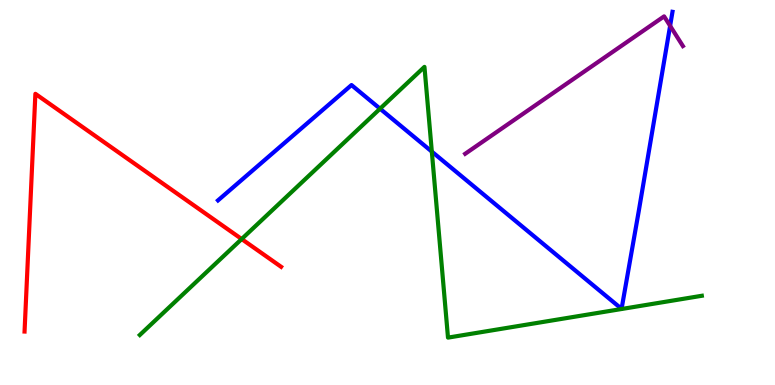[{'lines': ['blue', 'red'], 'intersections': []}, {'lines': ['green', 'red'], 'intersections': [{'x': 3.12, 'y': 3.79}]}, {'lines': ['purple', 'red'], 'intersections': []}, {'lines': ['blue', 'green'], 'intersections': [{'x': 4.9, 'y': 7.18}, {'x': 5.57, 'y': 6.06}]}, {'lines': ['blue', 'purple'], 'intersections': [{'x': 8.65, 'y': 9.33}]}, {'lines': ['green', 'purple'], 'intersections': []}]